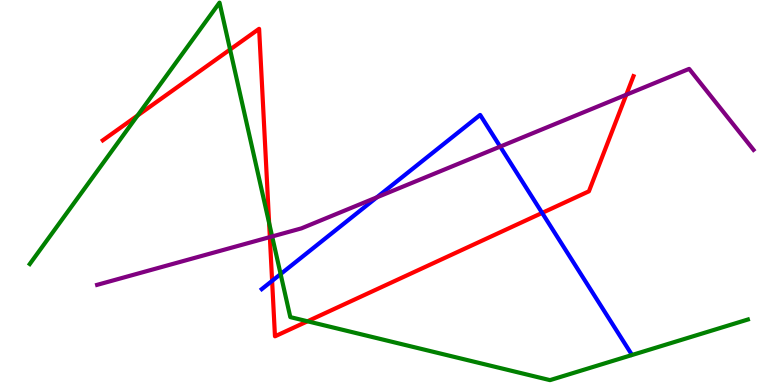[{'lines': ['blue', 'red'], 'intersections': [{'x': 3.51, 'y': 2.7}, {'x': 7.0, 'y': 4.47}]}, {'lines': ['green', 'red'], 'intersections': [{'x': 1.78, 'y': 7.0}, {'x': 2.97, 'y': 8.71}, {'x': 3.47, 'y': 4.21}, {'x': 3.97, 'y': 1.65}]}, {'lines': ['purple', 'red'], 'intersections': [{'x': 3.48, 'y': 3.84}, {'x': 8.08, 'y': 7.54}]}, {'lines': ['blue', 'green'], 'intersections': [{'x': 3.62, 'y': 2.88}]}, {'lines': ['blue', 'purple'], 'intersections': [{'x': 4.86, 'y': 4.87}, {'x': 6.45, 'y': 6.19}]}, {'lines': ['green', 'purple'], 'intersections': [{'x': 3.51, 'y': 3.86}]}]